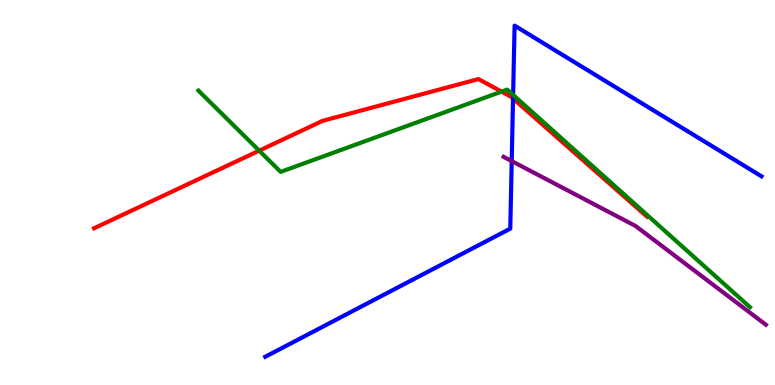[{'lines': ['blue', 'red'], 'intersections': [{'x': 6.62, 'y': 7.44}]}, {'lines': ['green', 'red'], 'intersections': [{'x': 3.34, 'y': 6.09}, {'x': 6.47, 'y': 7.62}]}, {'lines': ['purple', 'red'], 'intersections': []}, {'lines': ['blue', 'green'], 'intersections': [{'x': 6.62, 'y': 7.53}]}, {'lines': ['blue', 'purple'], 'intersections': [{'x': 6.6, 'y': 5.82}]}, {'lines': ['green', 'purple'], 'intersections': []}]